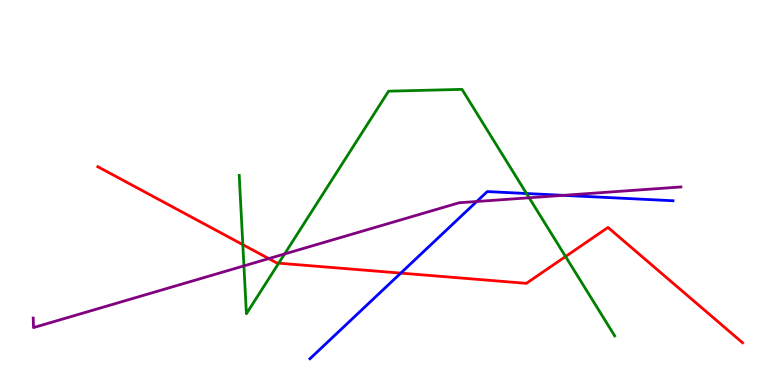[{'lines': ['blue', 'red'], 'intersections': [{'x': 5.17, 'y': 2.91}]}, {'lines': ['green', 'red'], 'intersections': [{'x': 3.13, 'y': 3.65}, {'x': 3.6, 'y': 3.16}, {'x': 7.3, 'y': 3.34}]}, {'lines': ['purple', 'red'], 'intersections': [{'x': 3.47, 'y': 3.28}]}, {'lines': ['blue', 'green'], 'intersections': [{'x': 6.79, 'y': 4.97}]}, {'lines': ['blue', 'purple'], 'intersections': [{'x': 6.15, 'y': 4.77}, {'x': 7.27, 'y': 4.93}]}, {'lines': ['green', 'purple'], 'intersections': [{'x': 3.15, 'y': 3.09}, {'x': 3.67, 'y': 3.4}, {'x': 6.83, 'y': 4.86}]}]